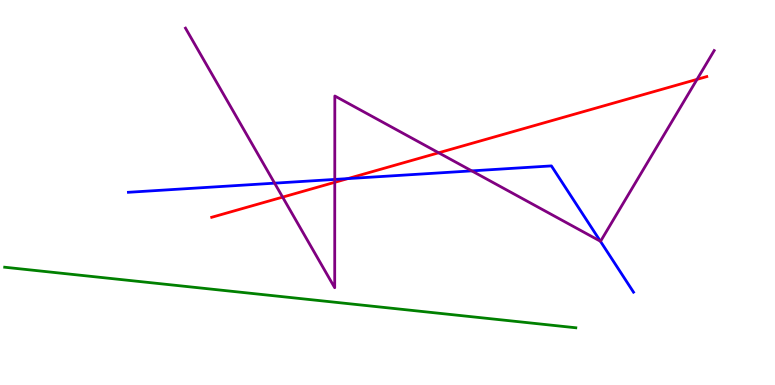[{'lines': ['blue', 'red'], 'intersections': [{'x': 4.49, 'y': 5.36}]}, {'lines': ['green', 'red'], 'intersections': []}, {'lines': ['purple', 'red'], 'intersections': [{'x': 3.65, 'y': 4.88}, {'x': 4.32, 'y': 5.26}, {'x': 5.66, 'y': 6.03}, {'x': 8.99, 'y': 7.94}]}, {'lines': ['blue', 'green'], 'intersections': []}, {'lines': ['blue', 'purple'], 'intersections': [{'x': 3.54, 'y': 5.24}, {'x': 4.32, 'y': 5.34}, {'x': 6.09, 'y': 5.56}, {'x': 7.75, 'y': 3.73}]}, {'lines': ['green', 'purple'], 'intersections': []}]